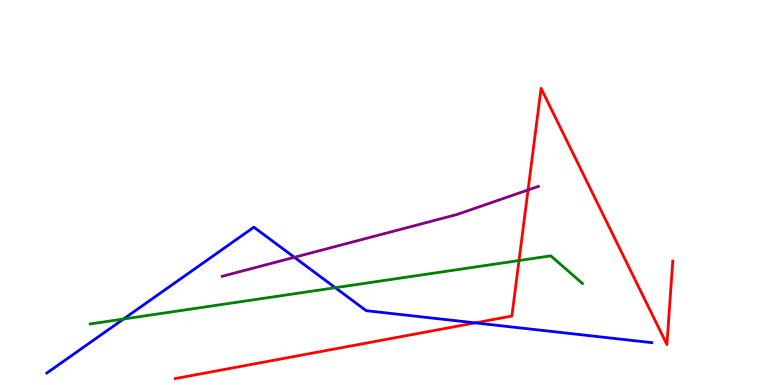[{'lines': ['blue', 'red'], 'intersections': [{'x': 6.13, 'y': 1.61}]}, {'lines': ['green', 'red'], 'intersections': [{'x': 6.7, 'y': 3.23}]}, {'lines': ['purple', 'red'], 'intersections': [{'x': 6.81, 'y': 5.07}]}, {'lines': ['blue', 'green'], 'intersections': [{'x': 1.59, 'y': 1.71}, {'x': 4.33, 'y': 2.53}]}, {'lines': ['blue', 'purple'], 'intersections': [{'x': 3.8, 'y': 3.32}]}, {'lines': ['green', 'purple'], 'intersections': []}]